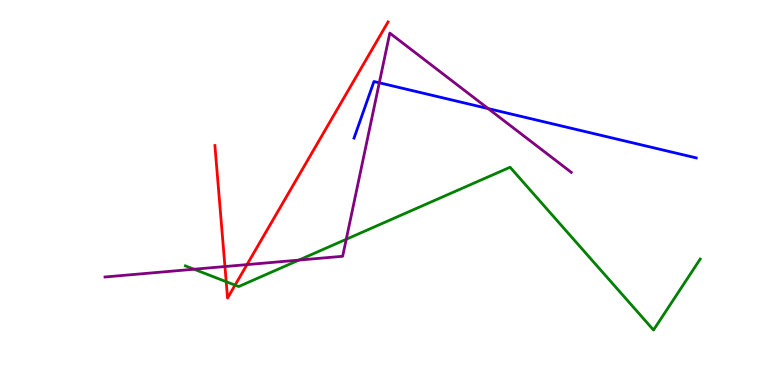[{'lines': ['blue', 'red'], 'intersections': []}, {'lines': ['green', 'red'], 'intersections': [{'x': 2.92, 'y': 2.68}, {'x': 3.03, 'y': 2.59}]}, {'lines': ['purple', 'red'], 'intersections': [{'x': 2.9, 'y': 3.08}, {'x': 3.19, 'y': 3.13}]}, {'lines': ['blue', 'green'], 'intersections': []}, {'lines': ['blue', 'purple'], 'intersections': [{'x': 4.89, 'y': 7.85}, {'x': 6.3, 'y': 7.18}]}, {'lines': ['green', 'purple'], 'intersections': [{'x': 2.5, 'y': 3.01}, {'x': 3.86, 'y': 3.24}, {'x': 4.47, 'y': 3.79}]}]